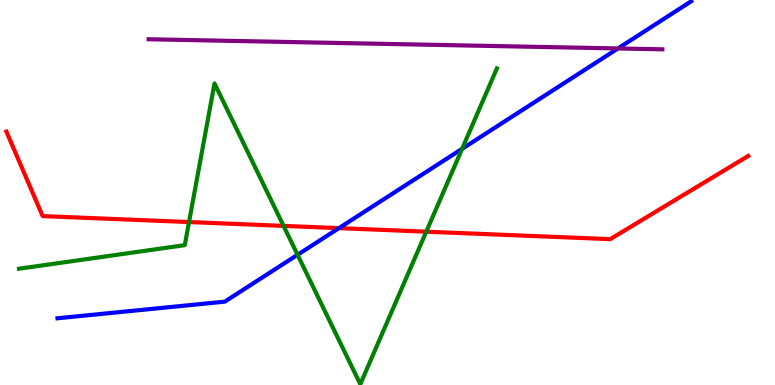[{'lines': ['blue', 'red'], 'intersections': [{'x': 4.37, 'y': 4.07}]}, {'lines': ['green', 'red'], 'intersections': [{'x': 2.44, 'y': 4.23}, {'x': 3.66, 'y': 4.13}, {'x': 5.5, 'y': 3.98}]}, {'lines': ['purple', 'red'], 'intersections': []}, {'lines': ['blue', 'green'], 'intersections': [{'x': 3.84, 'y': 3.38}, {'x': 5.96, 'y': 6.13}]}, {'lines': ['blue', 'purple'], 'intersections': [{'x': 7.97, 'y': 8.74}]}, {'lines': ['green', 'purple'], 'intersections': []}]